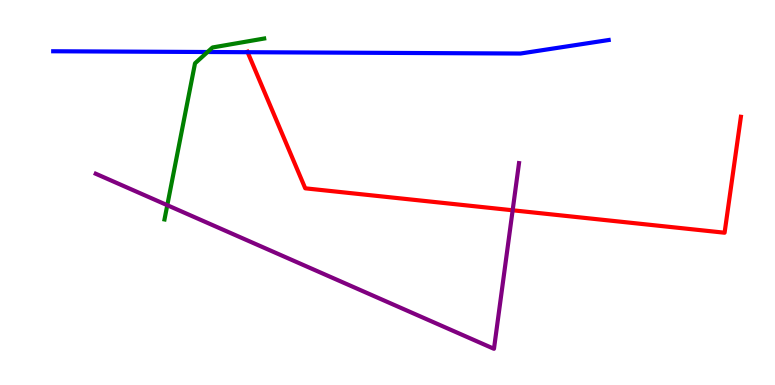[{'lines': ['blue', 'red'], 'intersections': [{'x': 3.19, 'y': 8.64}]}, {'lines': ['green', 'red'], 'intersections': []}, {'lines': ['purple', 'red'], 'intersections': [{'x': 6.61, 'y': 4.54}]}, {'lines': ['blue', 'green'], 'intersections': [{'x': 2.68, 'y': 8.65}]}, {'lines': ['blue', 'purple'], 'intersections': []}, {'lines': ['green', 'purple'], 'intersections': [{'x': 2.16, 'y': 4.67}]}]